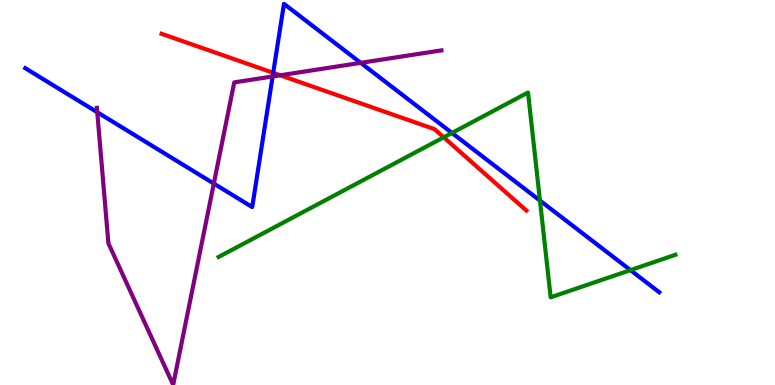[{'lines': ['blue', 'red'], 'intersections': [{'x': 3.53, 'y': 8.11}]}, {'lines': ['green', 'red'], 'intersections': [{'x': 5.73, 'y': 6.43}]}, {'lines': ['purple', 'red'], 'intersections': [{'x': 3.62, 'y': 8.04}]}, {'lines': ['blue', 'green'], 'intersections': [{'x': 5.83, 'y': 6.55}, {'x': 6.97, 'y': 4.79}, {'x': 8.13, 'y': 2.98}]}, {'lines': ['blue', 'purple'], 'intersections': [{'x': 1.26, 'y': 7.08}, {'x': 2.76, 'y': 5.23}, {'x': 3.52, 'y': 8.01}, {'x': 4.65, 'y': 8.37}]}, {'lines': ['green', 'purple'], 'intersections': []}]